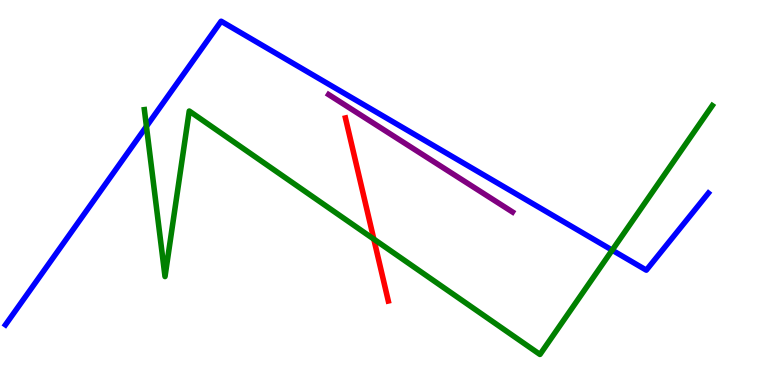[{'lines': ['blue', 'red'], 'intersections': []}, {'lines': ['green', 'red'], 'intersections': [{'x': 4.82, 'y': 3.79}]}, {'lines': ['purple', 'red'], 'intersections': []}, {'lines': ['blue', 'green'], 'intersections': [{'x': 1.89, 'y': 6.72}, {'x': 7.9, 'y': 3.5}]}, {'lines': ['blue', 'purple'], 'intersections': []}, {'lines': ['green', 'purple'], 'intersections': []}]